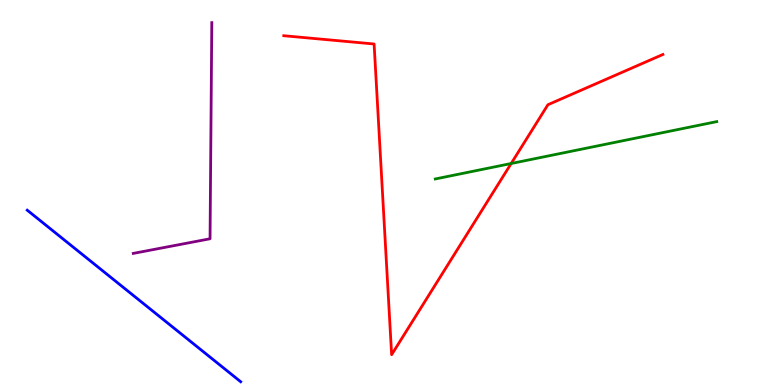[{'lines': ['blue', 'red'], 'intersections': []}, {'lines': ['green', 'red'], 'intersections': [{'x': 6.6, 'y': 5.75}]}, {'lines': ['purple', 'red'], 'intersections': []}, {'lines': ['blue', 'green'], 'intersections': []}, {'lines': ['blue', 'purple'], 'intersections': []}, {'lines': ['green', 'purple'], 'intersections': []}]